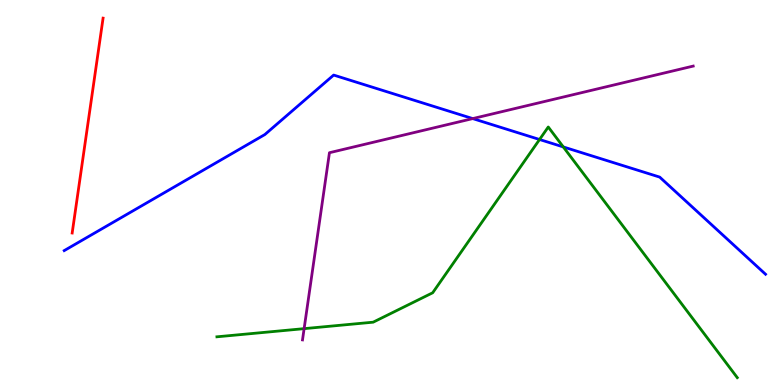[{'lines': ['blue', 'red'], 'intersections': []}, {'lines': ['green', 'red'], 'intersections': []}, {'lines': ['purple', 'red'], 'intersections': []}, {'lines': ['blue', 'green'], 'intersections': [{'x': 6.96, 'y': 6.38}, {'x': 7.27, 'y': 6.18}]}, {'lines': ['blue', 'purple'], 'intersections': [{'x': 6.1, 'y': 6.92}]}, {'lines': ['green', 'purple'], 'intersections': [{'x': 3.92, 'y': 1.46}]}]